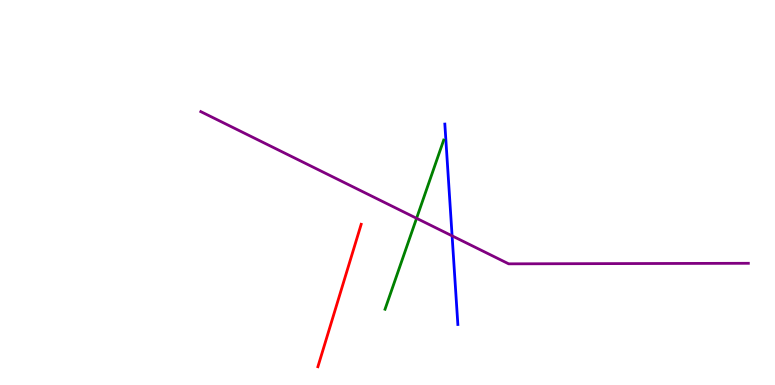[{'lines': ['blue', 'red'], 'intersections': []}, {'lines': ['green', 'red'], 'intersections': []}, {'lines': ['purple', 'red'], 'intersections': []}, {'lines': ['blue', 'green'], 'intersections': []}, {'lines': ['blue', 'purple'], 'intersections': [{'x': 5.83, 'y': 3.87}]}, {'lines': ['green', 'purple'], 'intersections': [{'x': 5.38, 'y': 4.33}]}]